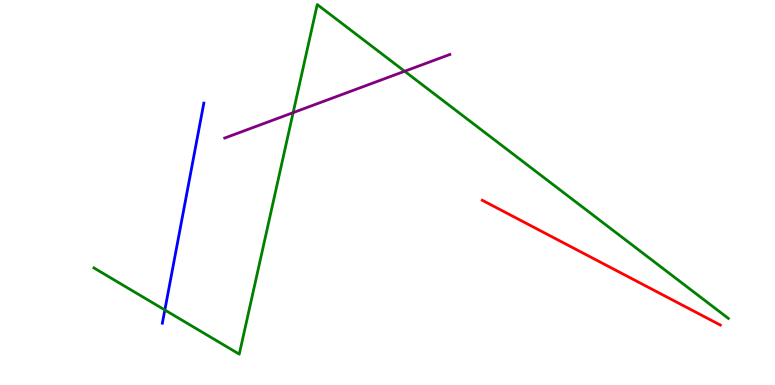[{'lines': ['blue', 'red'], 'intersections': []}, {'lines': ['green', 'red'], 'intersections': []}, {'lines': ['purple', 'red'], 'intersections': []}, {'lines': ['blue', 'green'], 'intersections': [{'x': 2.13, 'y': 1.95}]}, {'lines': ['blue', 'purple'], 'intersections': []}, {'lines': ['green', 'purple'], 'intersections': [{'x': 3.78, 'y': 7.07}, {'x': 5.22, 'y': 8.15}]}]